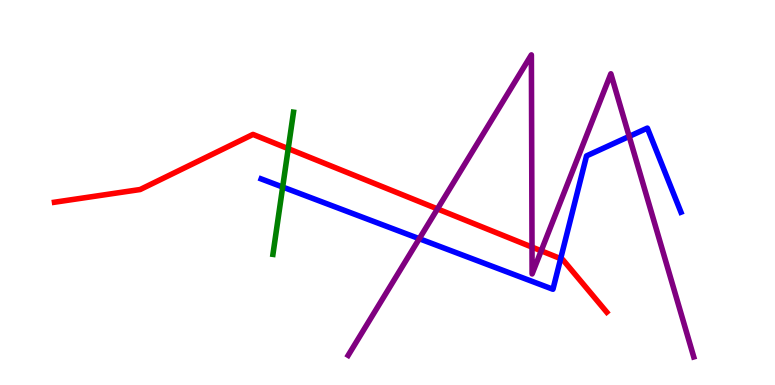[{'lines': ['blue', 'red'], 'intersections': [{'x': 7.23, 'y': 3.28}]}, {'lines': ['green', 'red'], 'intersections': [{'x': 3.72, 'y': 6.14}]}, {'lines': ['purple', 'red'], 'intersections': [{'x': 5.64, 'y': 4.57}, {'x': 6.86, 'y': 3.58}, {'x': 6.98, 'y': 3.49}]}, {'lines': ['blue', 'green'], 'intersections': [{'x': 3.65, 'y': 5.14}]}, {'lines': ['blue', 'purple'], 'intersections': [{'x': 5.41, 'y': 3.8}, {'x': 8.12, 'y': 6.46}]}, {'lines': ['green', 'purple'], 'intersections': []}]